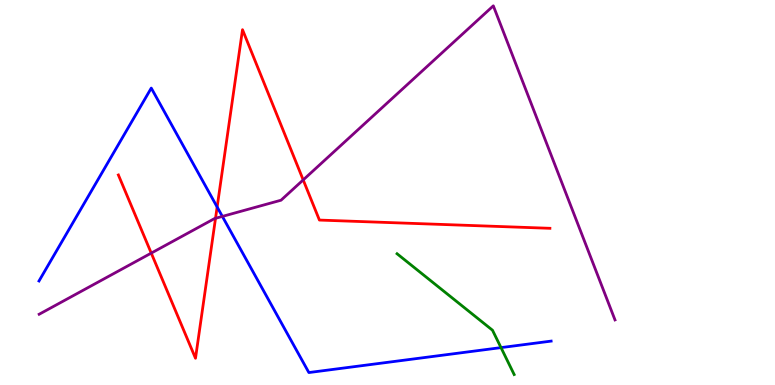[{'lines': ['blue', 'red'], 'intersections': [{'x': 2.8, 'y': 4.62}]}, {'lines': ['green', 'red'], 'intersections': []}, {'lines': ['purple', 'red'], 'intersections': [{'x': 1.95, 'y': 3.43}, {'x': 2.78, 'y': 4.33}, {'x': 3.91, 'y': 5.33}]}, {'lines': ['blue', 'green'], 'intersections': [{'x': 6.46, 'y': 0.971}]}, {'lines': ['blue', 'purple'], 'intersections': [{'x': 2.87, 'y': 4.38}]}, {'lines': ['green', 'purple'], 'intersections': []}]